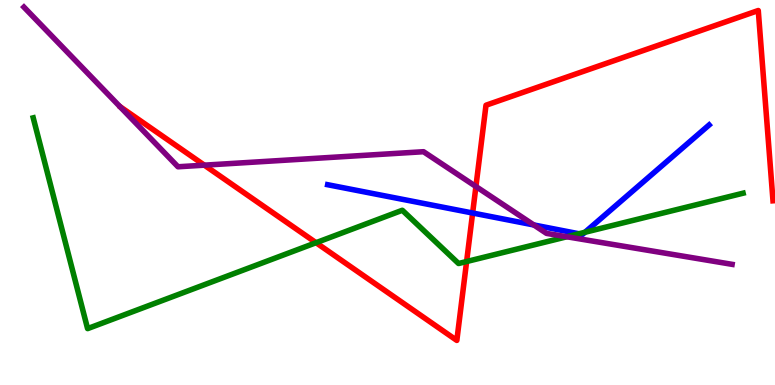[{'lines': ['blue', 'red'], 'intersections': [{'x': 6.1, 'y': 4.47}]}, {'lines': ['green', 'red'], 'intersections': [{'x': 4.08, 'y': 3.7}, {'x': 6.02, 'y': 3.21}]}, {'lines': ['purple', 'red'], 'intersections': [{'x': 2.64, 'y': 5.71}, {'x': 6.14, 'y': 5.16}]}, {'lines': ['blue', 'green'], 'intersections': [{'x': 7.47, 'y': 3.93}, {'x': 7.55, 'y': 3.97}]}, {'lines': ['blue', 'purple'], 'intersections': [{'x': 6.89, 'y': 4.16}]}, {'lines': ['green', 'purple'], 'intersections': [{'x': 7.31, 'y': 3.85}]}]